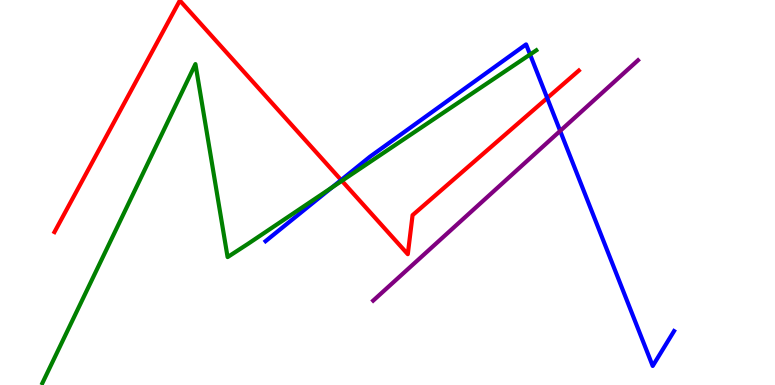[{'lines': ['blue', 'red'], 'intersections': [{'x': 4.4, 'y': 5.32}, {'x': 7.06, 'y': 7.45}]}, {'lines': ['green', 'red'], 'intersections': [{'x': 4.41, 'y': 5.3}]}, {'lines': ['purple', 'red'], 'intersections': []}, {'lines': ['blue', 'green'], 'intersections': [{'x': 4.28, 'y': 5.13}, {'x': 6.84, 'y': 8.58}]}, {'lines': ['blue', 'purple'], 'intersections': [{'x': 7.23, 'y': 6.6}]}, {'lines': ['green', 'purple'], 'intersections': []}]